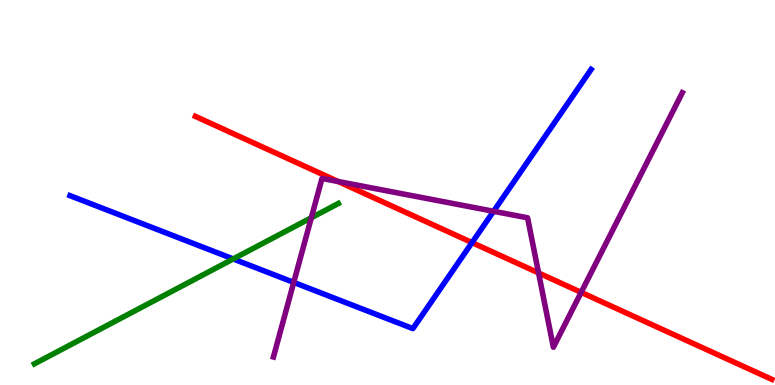[{'lines': ['blue', 'red'], 'intersections': [{'x': 6.09, 'y': 3.7}]}, {'lines': ['green', 'red'], 'intersections': []}, {'lines': ['purple', 'red'], 'intersections': [{'x': 4.36, 'y': 5.29}, {'x': 6.95, 'y': 2.91}, {'x': 7.5, 'y': 2.41}]}, {'lines': ['blue', 'green'], 'intersections': [{'x': 3.01, 'y': 3.27}]}, {'lines': ['blue', 'purple'], 'intersections': [{'x': 3.79, 'y': 2.67}, {'x': 6.37, 'y': 4.51}]}, {'lines': ['green', 'purple'], 'intersections': [{'x': 4.02, 'y': 4.34}]}]